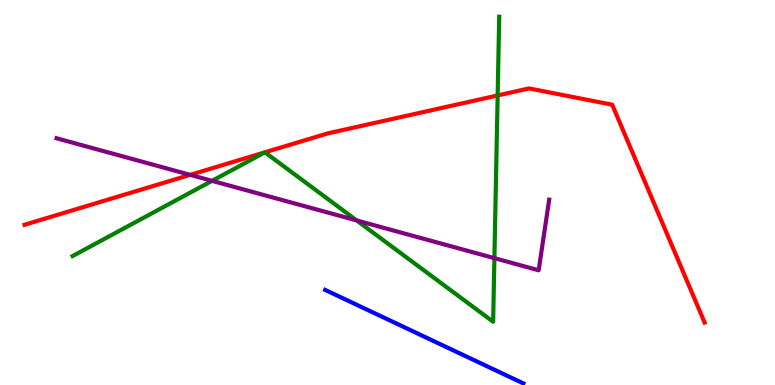[{'lines': ['blue', 'red'], 'intersections': []}, {'lines': ['green', 'red'], 'intersections': [{'x': 6.42, 'y': 7.52}]}, {'lines': ['purple', 'red'], 'intersections': [{'x': 2.45, 'y': 5.46}]}, {'lines': ['blue', 'green'], 'intersections': []}, {'lines': ['blue', 'purple'], 'intersections': []}, {'lines': ['green', 'purple'], 'intersections': [{'x': 2.74, 'y': 5.3}, {'x': 4.6, 'y': 4.27}, {'x': 6.38, 'y': 3.29}]}]